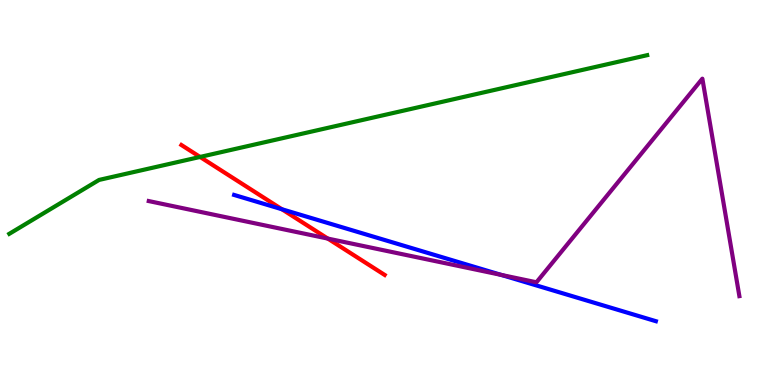[{'lines': ['blue', 'red'], 'intersections': [{'x': 3.64, 'y': 4.57}]}, {'lines': ['green', 'red'], 'intersections': [{'x': 2.58, 'y': 5.92}]}, {'lines': ['purple', 'red'], 'intersections': [{'x': 4.23, 'y': 3.8}]}, {'lines': ['blue', 'green'], 'intersections': []}, {'lines': ['blue', 'purple'], 'intersections': [{'x': 6.47, 'y': 2.86}]}, {'lines': ['green', 'purple'], 'intersections': []}]